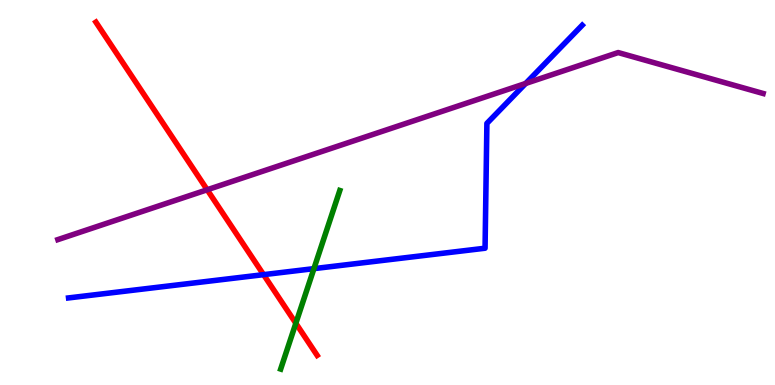[{'lines': ['blue', 'red'], 'intersections': [{'x': 3.4, 'y': 2.87}]}, {'lines': ['green', 'red'], 'intersections': [{'x': 3.82, 'y': 1.6}]}, {'lines': ['purple', 'red'], 'intersections': [{'x': 2.67, 'y': 5.07}]}, {'lines': ['blue', 'green'], 'intersections': [{'x': 4.05, 'y': 3.02}]}, {'lines': ['blue', 'purple'], 'intersections': [{'x': 6.78, 'y': 7.83}]}, {'lines': ['green', 'purple'], 'intersections': []}]